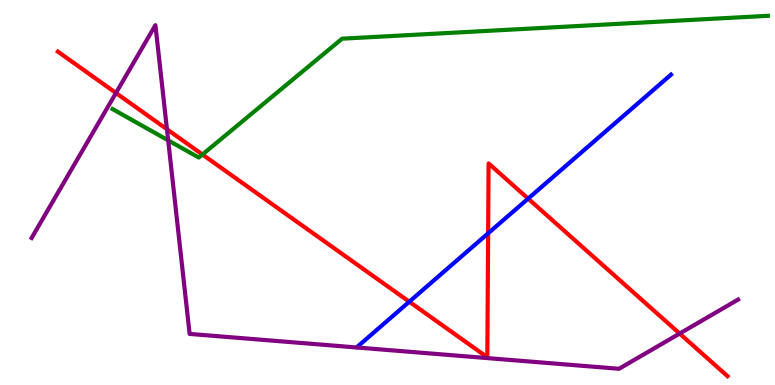[{'lines': ['blue', 'red'], 'intersections': [{'x': 5.28, 'y': 2.16}, {'x': 6.3, 'y': 3.94}, {'x': 6.81, 'y': 4.84}]}, {'lines': ['green', 'red'], 'intersections': [{'x': 2.61, 'y': 5.99}]}, {'lines': ['purple', 'red'], 'intersections': [{'x': 1.5, 'y': 7.58}, {'x': 2.15, 'y': 6.64}, {'x': 8.77, 'y': 1.34}]}, {'lines': ['blue', 'green'], 'intersections': []}, {'lines': ['blue', 'purple'], 'intersections': []}, {'lines': ['green', 'purple'], 'intersections': [{'x': 2.17, 'y': 6.35}]}]